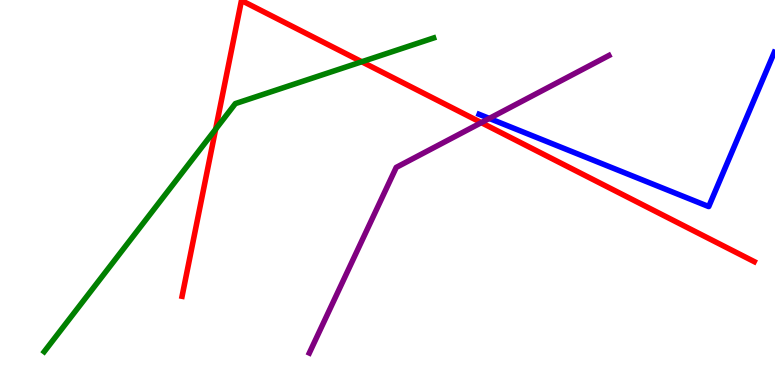[{'lines': ['blue', 'red'], 'intersections': []}, {'lines': ['green', 'red'], 'intersections': [{'x': 2.78, 'y': 6.64}, {'x': 4.67, 'y': 8.4}]}, {'lines': ['purple', 'red'], 'intersections': [{'x': 6.21, 'y': 6.81}]}, {'lines': ['blue', 'green'], 'intersections': []}, {'lines': ['blue', 'purple'], 'intersections': [{'x': 6.31, 'y': 6.92}]}, {'lines': ['green', 'purple'], 'intersections': []}]